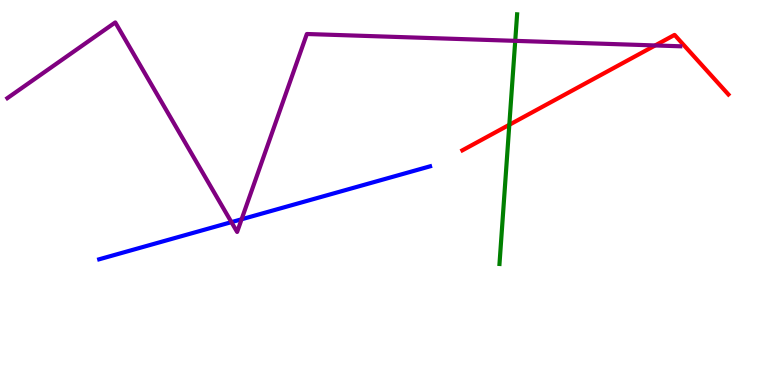[{'lines': ['blue', 'red'], 'intersections': []}, {'lines': ['green', 'red'], 'intersections': [{'x': 6.57, 'y': 6.76}]}, {'lines': ['purple', 'red'], 'intersections': [{'x': 8.45, 'y': 8.82}]}, {'lines': ['blue', 'green'], 'intersections': []}, {'lines': ['blue', 'purple'], 'intersections': [{'x': 2.99, 'y': 4.23}, {'x': 3.12, 'y': 4.3}]}, {'lines': ['green', 'purple'], 'intersections': [{'x': 6.65, 'y': 8.94}]}]